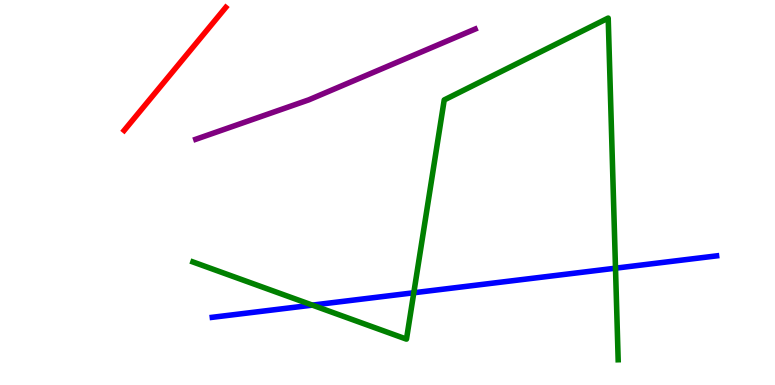[{'lines': ['blue', 'red'], 'intersections': []}, {'lines': ['green', 'red'], 'intersections': []}, {'lines': ['purple', 'red'], 'intersections': []}, {'lines': ['blue', 'green'], 'intersections': [{'x': 4.03, 'y': 2.07}, {'x': 5.34, 'y': 2.4}, {'x': 7.94, 'y': 3.03}]}, {'lines': ['blue', 'purple'], 'intersections': []}, {'lines': ['green', 'purple'], 'intersections': []}]